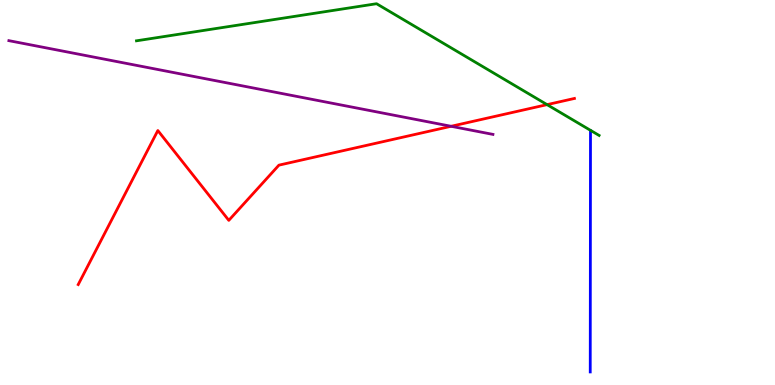[{'lines': ['blue', 'red'], 'intersections': []}, {'lines': ['green', 'red'], 'intersections': [{'x': 7.06, 'y': 7.28}]}, {'lines': ['purple', 'red'], 'intersections': [{'x': 5.82, 'y': 6.72}]}, {'lines': ['blue', 'green'], 'intersections': []}, {'lines': ['blue', 'purple'], 'intersections': []}, {'lines': ['green', 'purple'], 'intersections': []}]